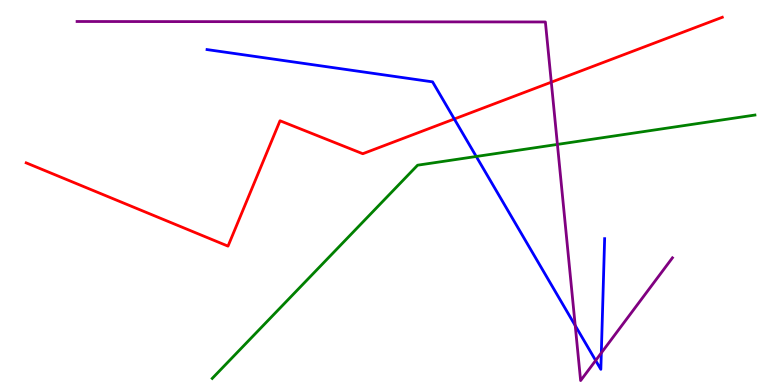[{'lines': ['blue', 'red'], 'intersections': [{'x': 5.86, 'y': 6.91}]}, {'lines': ['green', 'red'], 'intersections': []}, {'lines': ['purple', 'red'], 'intersections': [{'x': 7.11, 'y': 7.87}]}, {'lines': ['blue', 'green'], 'intersections': [{'x': 6.15, 'y': 5.94}]}, {'lines': ['blue', 'purple'], 'intersections': [{'x': 7.42, 'y': 1.54}, {'x': 7.69, 'y': 0.637}, {'x': 7.76, 'y': 0.833}]}, {'lines': ['green', 'purple'], 'intersections': [{'x': 7.19, 'y': 6.25}]}]